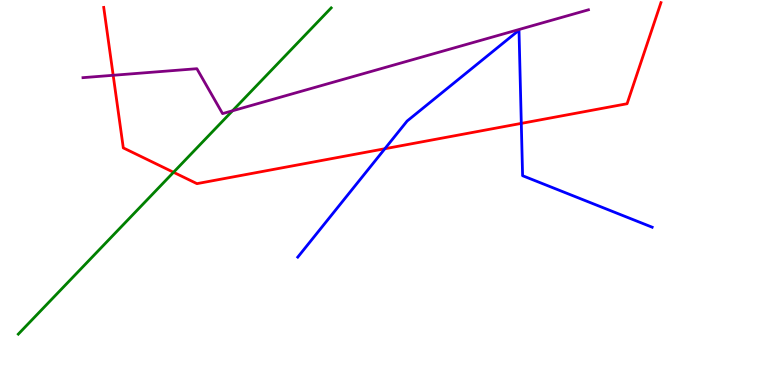[{'lines': ['blue', 'red'], 'intersections': [{'x': 4.97, 'y': 6.14}, {'x': 6.73, 'y': 6.8}]}, {'lines': ['green', 'red'], 'intersections': [{'x': 2.24, 'y': 5.53}]}, {'lines': ['purple', 'red'], 'intersections': [{'x': 1.46, 'y': 8.04}]}, {'lines': ['blue', 'green'], 'intersections': []}, {'lines': ['blue', 'purple'], 'intersections': []}, {'lines': ['green', 'purple'], 'intersections': [{'x': 3.0, 'y': 7.12}]}]